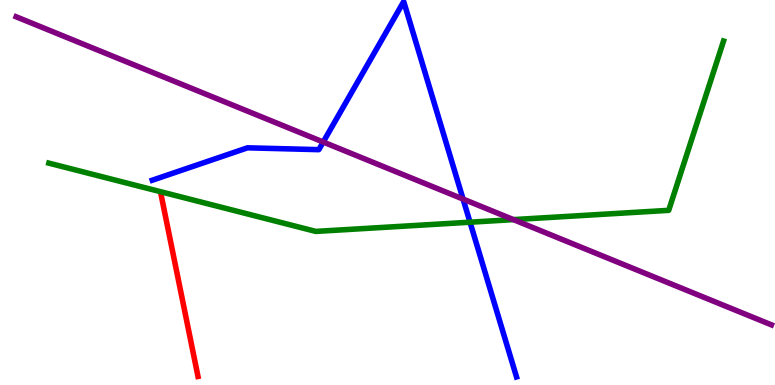[{'lines': ['blue', 'red'], 'intersections': []}, {'lines': ['green', 'red'], 'intersections': []}, {'lines': ['purple', 'red'], 'intersections': []}, {'lines': ['blue', 'green'], 'intersections': [{'x': 6.06, 'y': 4.23}]}, {'lines': ['blue', 'purple'], 'intersections': [{'x': 4.17, 'y': 6.31}, {'x': 5.98, 'y': 4.83}]}, {'lines': ['green', 'purple'], 'intersections': [{'x': 6.62, 'y': 4.3}]}]